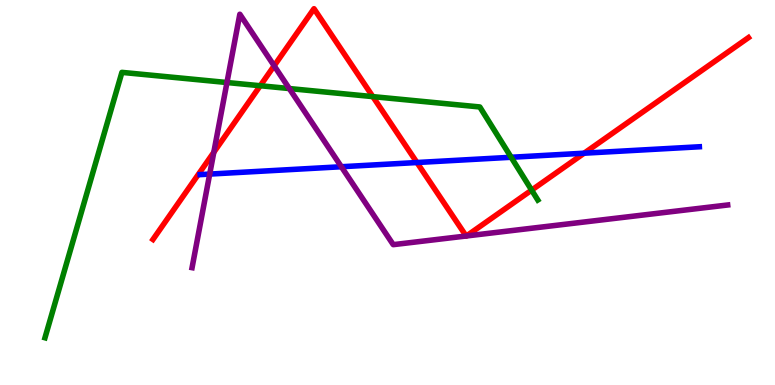[{'lines': ['blue', 'red'], 'intersections': [{'x': 5.38, 'y': 5.78}, {'x': 7.54, 'y': 6.02}]}, {'lines': ['green', 'red'], 'intersections': [{'x': 3.36, 'y': 7.77}, {'x': 4.81, 'y': 7.49}, {'x': 6.86, 'y': 5.06}]}, {'lines': ['purple', 'red'], 'intersections': [{'x': 2.76, 'y': 6.05}, {'x': 3.54, 'y': 8.29}, {'x': 6.01, 'y': 3.87}, {'x': 6.02, 'y': 3.87}]}, {'lines': ['blue', 'green'], 'intersections': [{'x': 6.6, 'y': 5.92}]}, {'lines': ['blue', 'purple'], 'intersections': [{'x': 2.71, 'y': 5.48}, {'x': 4.4, 'y': 5.67}]}, {'lines': ['green', 'purple'], 'intersections': [{'x': 2.93, 'y': 7.86}, {'x': 3.73, 'y': 7.7}]}]